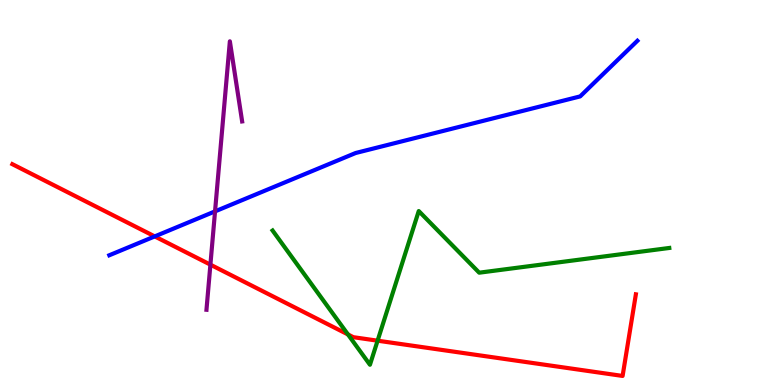[{'lines': ['blue', 'red'], 'intersections': [{'x': 2.0, 'y': 3.86}]}, {'lines': ['green', 'red'], 'intersections': [{'x': 4.49, 'y': 1.31}, {'x': 4.87, 'y': 1.15}]}, {'lines': ['purple', 'red'], 'intersections': [{'x': 2.71, 'y': 3.13}]}, {'lines': ['blue', 'green'], 'intersections': []}, {'lines': ['blue', 'purple'], 'intersections': [{'x': 2.77, 'y': 4.51}]}, {'lines': ['green', 'purple'], 'intersections': []}]